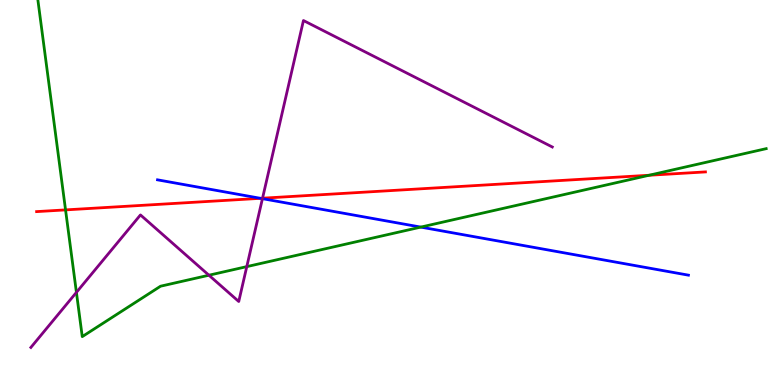[{'lines': ['blue', 'red'], 'intersections': [{'x': 3.36, 'y': 4.85}]}, {'lines': ['green', 'red'], 'intersections': [{'x': 0.846, 'y': 4.55}, {'x': 8.38, 'y': 5.45}]}, {'lines': ['purple', 'red'], 'intersections': [{'x': 3.39, 'y': 4.85}]}, {'lines': ['blue', 'green'], 'intersections': [{'x': 5.43, 'y': 4.1}]}, {'lines': ['blue', 'purple'], 'intersections': [{'x': 3.39, 'y': 4.84}]}, {'lines': ['green', 'purple'], 'intersections': [{'x': 0.986, 'y': 2.41}, {'x': 2.7, 'y': 2.85}, {'x': 3.18, 'y': 3.07}]}]